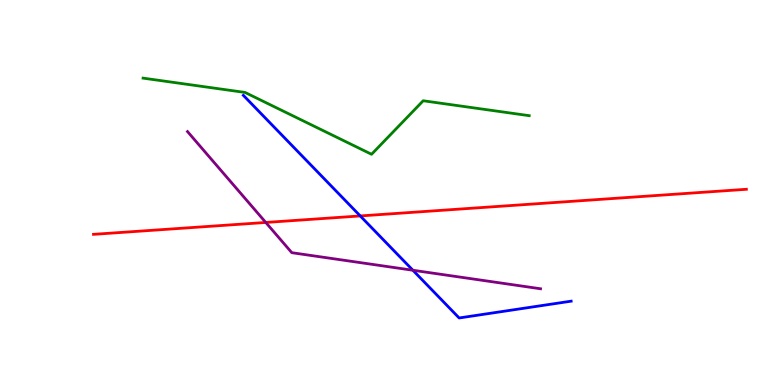[{'lines': ['blue', 'red'], 'intersections': [{'x': 4.65, 'y': 4.39}]}, {'lines': ['green', 'red'], 'intersections': []}, {'lines': ['purple', 'red'], 'intersections': [{'x': 3.43, 'y': 4.22}]}, {'lines': ['blue', 'green'], 'intersections': []}, {'lines': ['blue', 'purple'], 'intersections': [{'x': 5.33, 'y': 2.98}]}, {'lines': ['green', 'purple'], 'intersections': []}]